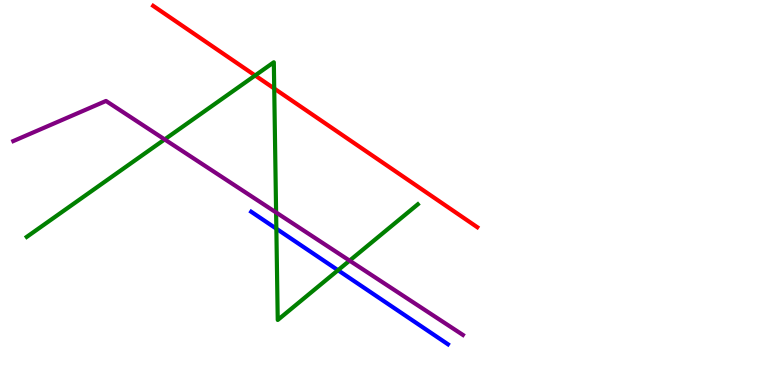[{'lines': ['blue', 'red'], 'intersections': []}, {'lines': ['green', 'red'], 'intersections': [{'x': 3.29, 'y': 8.04}, {'x': 3.54, 'y': 7.7}]}, {'lines': ['purple', 'red'], 'intersections': []}, {'lines': ['blue', 'green'], 'intersections': [{'x': 3.57, 'y': 4.06}, {'x': 4.36, 'y': 2.98}]}, {'lines': ['blue', 'purple'], 'intersections': []}, {'lines': ['green', 'purple'], 'intersections': [{'x': 2.12, 'y': 6.38}, {'x': 3.56, 'y': 4.48}, {'x': 4.51, 'y': 3.23}]}]